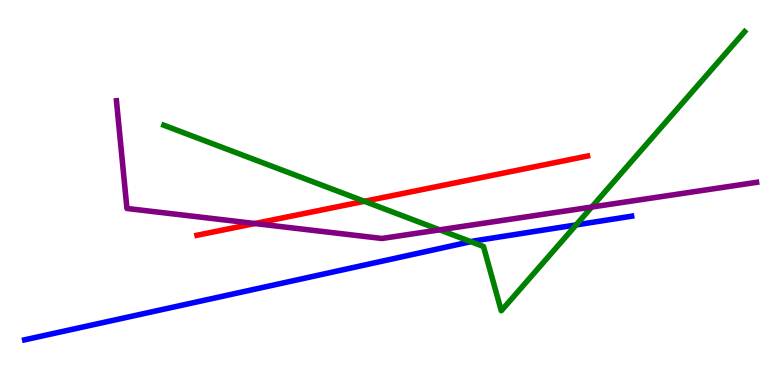[{'lines': ['blue', 'red'], 'intersections': []}, {'lines': ['green', 'red'], 'intersections': [{'x': 4.7, 'y': 4.77}]}, {'lines': ['purple', 'red'], 'intersections': [{'x': 3.29, 'y': 4.19}]}, {'lines': ['blue', 'green'], 'intersections': [{'x': 6.07, 'y': 3.72}, {'x': 7.43, 'y': 4.16}]}, {'lines': ['blue', 'purple'], 'intersections': []}, {'lines': ['green', 'purple'], 'intersections': [{'x': 5.67, 'y': 4.03}, {'x': 7.63, 'y': 4.62}]}]